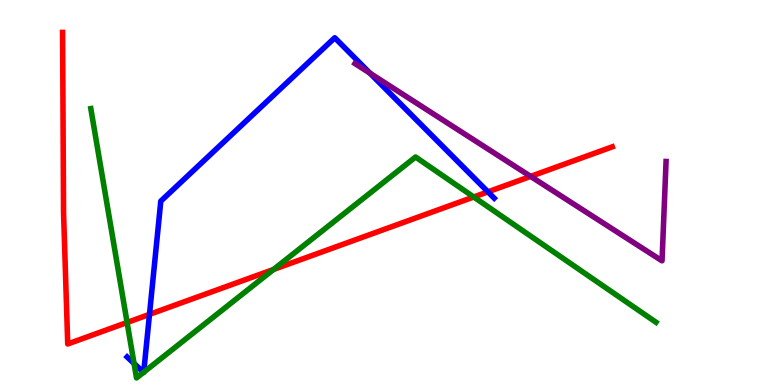[{'lines': ['blue', 'red'], 'intersections': [{'x': 1.93, 'y': 1.83}, {'x': 6.3, 'y': 5.02}]}, {'lines': ['green', 'red'], 'intersections': [{'x': 1.64, 'y': 1.62}, {'x': 3.53, 'y': 3.0}, {'x': 6.11, 'y': 4.88}]}, {'lines': ['purple', 'red'], 'intersections': [{'x': 6.85, 'y': 5.42}]}, {'lines': ['blue', 'green'], 'intersections': [{'x': 1.73, 'y': 0.56}, {'x': 1.85, 'y': 0.328}, {'x': 1.85, 'y': 0.331}]}, {'lines': ['blue', 'purple'], 'intersections': [{'x': 4.77, 'y': 8.1}]}, {'lines': ['green', 'purple'], 'intersections': []}]